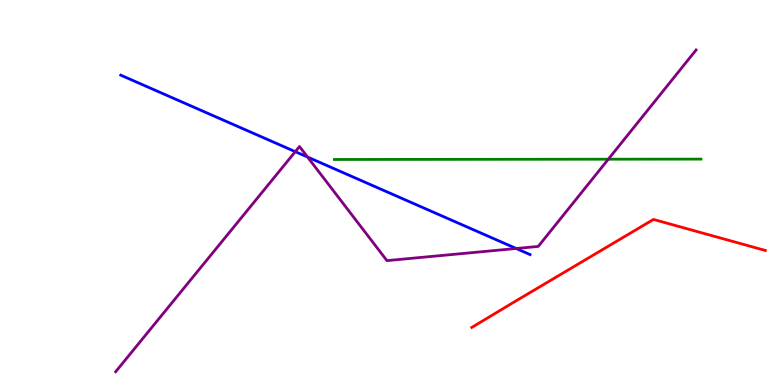[{'lines': ['blue', 'red'], 'intersections': []}, {'lines': ['green', 'red'], 'intersections': []}, {'lines': ['purple', 'red'], 'intersections': []}, {'lines': ['blue', 'green'], 'intersections': []}, {'lines': ['blue', 'purple'], 'intersections': [{'x': 3.81, 'y': 6.06}, {'x': 3.97, 'y': 5.92}, {'x': 6.66, 'y': 3.55}]}, {'lines': ['green', 'purple'], 'intersections': [{'x': 7.85, 'y': 5.86}]}]